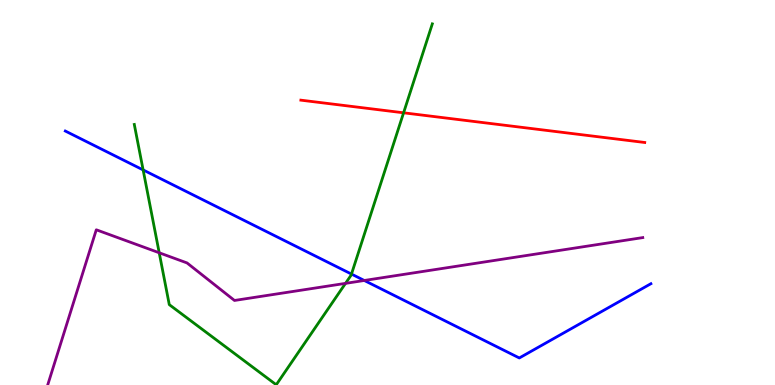[{'lines': ['blue', 'red'], 'intersections': []}, {'lines': ['green', 'red'], 'intersections': [{'x': 5.21, 'y': 7.07}]}, {'lines': ['purple', 'red'], 'intersections': []}, {'lines': ['blue', 'green'], 'intersections': [{'x': 1.85, 'y': 5.59}, {'x': 4.54, 'y': 2.88}]}, {'lines': ['blue', 'purple'], 'intersections': [{'x': 4.7, 'y': 2.71}]}, {'lines': ['green', 'purple'], 'intersections': [{'x': 2.05, 'y': 3.43}, {'x': 4.46, 'y': 2.64}]}]